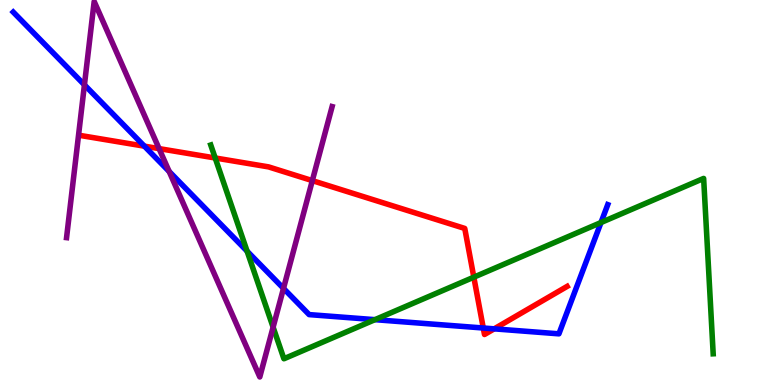[{'lines': ['blue', 'red'], 'intersections': [{'x': 1.86, 'y': 6.2}, {'x': 6.24, 'y': 1.48}, {'x': 6.38, 'y': 1.46}]}, {'lines': ['green', 'red'], 'intersections': [{'x': 2.78, 'y': 5.9}, {'x': 6.11, 'y': 2.8}]}, {'lines': ['purple', 'red'], 'intersections': [{'x': 2.05, 'y': 6.14}, {'x': 4.03, 'y': 5.31}]}, {'lines': ['blue', 'green'], 'intersections': [{'x': 3.19, 'y': 3.48}, {'x': 4.84, 'y': 1.7}, {'x': 7.75, 'y': 4.22}]}, {'lines': ['blue', 'purple'], 'intersections': [{'x': 1.09, 'y': 7.8}, {'x': 2.18, 'y': 5.54}, {'x': 3.66, 'y': 2.51}]}, {'lines': ['green', 'purple'], 'intersections': [{'x': 3.52, 'y': 1.5}]}]